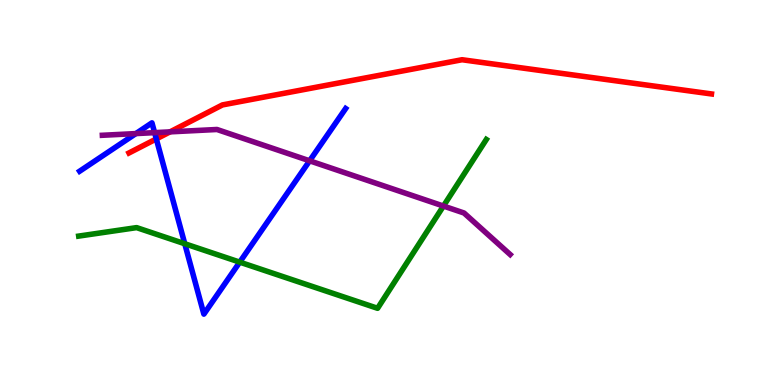[{'lines': ['blue', 'red'], 'intersections': [{'x': 2.02, 'y': 6.39}]}, {'lines': ['green', 'red'], 'intersections': []}, {'lines': ['purple', 'red'], 'intersections': [{'x': 2.19, 'y': 6.58}]}, {'lines': ['blue', 'green'], 'intersections': [{'x': 2.38, 'y': 3.67}, {'x': 3.09, 'y': 3.19}]}, {'lines': ['blue', 'purple'], 'intersections': [{'x': 1.75, 'y': 6.53}, {'x': 2.0, 'y': 6.55}, {'x': 3.99, 'y': 5.82}]}, {'lines': ['green', 'purple'], 'intersections': [{'x': 5.72, 'y': 4.65}]}]